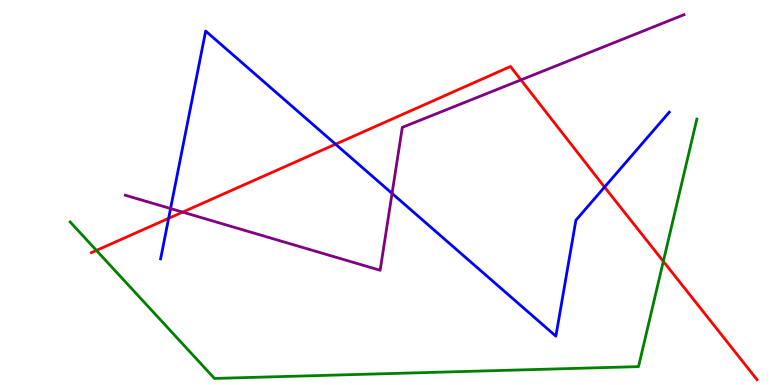[{'lines': ['blue', 'red'], 'intersections': [{'x': 2.18, 'y': 4.33}, {'x': 4.33, 'y': 6.25}, {'x': 7.8, 'y': 5.14}]}, {'lines': ['green', 'red'], 'intersections': [{'x': 1.24, 'y': 3.5}, {'x': 8.56, 'y': 3.21}]}, {'lines': ['purple', 'red'], 'intersections': [{'x': 2.36, 'y': 4.49}, {'x': 6.72, 'y': 7.92}]}, {'lines': ['blue', 'green'], 'intersections': []}, {'lines': ['blue', 'purple'], 'intersections': [{'x': 2.2, 'y': 4.58}, {'x': 5.06, 'y': 4.98}]}, {'lines': ['green', 'purple'], 'intersections': []}]